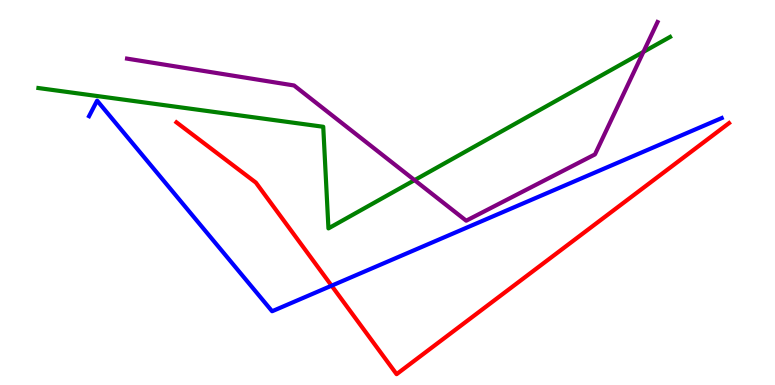[{'lines': ['blue', 'red'], 'intersections': [{'x': 4.28, 'y': 2.58}]}, {'lines': ['green', 'red'], 'intersections': []}, {'lines': ['purple', 'red'], 'intersections': []}, {'lines': ['blue', 'green'], 'intersections': []}, {'lines': ['blue', 'purple'], 'intersections': []}, {'lines': ['green', 'purple'], 'intersections': [{'x': 5.35, 'y': 5.32}, {'x': 8.3, 'y': 8.65}]}]